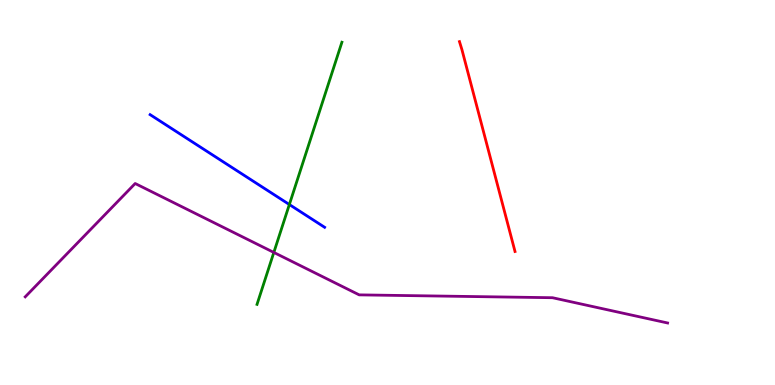[{'lines': ['blue', 'red'], 'intersections': []}, {'lines': ['green', 'red'], 'intersections': []}, {'lines': ['purple', 'red'], 'intersections': []}, {'lines': ['blue', 'green'], 'intersections': [{'x': 3.73, 'y': 4.69}]}, {'lines': ['blue', 'purple'], 'intersections': []}, {'lines': ['green', 'purple'], 'intersections': [{'x': 3.53, 'y': 3.44}]}]